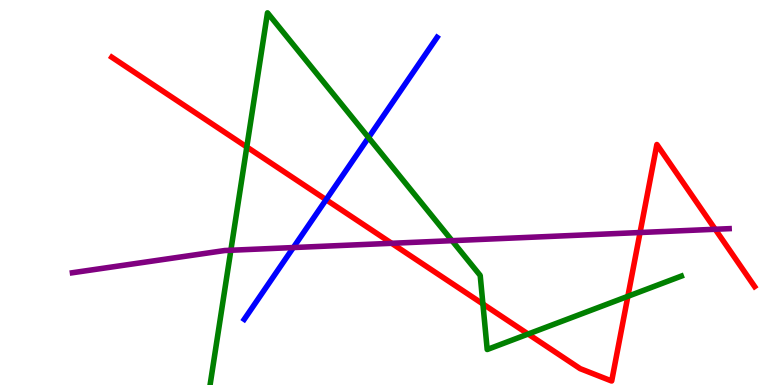[{'lines': ['blue', 'red'], 'intersections': [{'x': 4.21, 'y': 4.81}]}, {'lines': ['green', 'red'], 'intersections': [{'x': 3.18, 'y': 6.18}, {'x': 6.23, 'y': 2.1}, {'x': 6.81, 'y': 1.32}, {'x': 8.1, 'y': 2.3}]}, {'lines': ['purple', 'red'], 'intersections': [{'x': 5.05, 'y': 3.68}, {'x': 8.26, 'y': 3.96}, {'x': 9.23, 'y': 4.05}]}, {'lines': ['blue', 'green'], 'intersections': [{'x': 4.76, 'y': 6.43}]}, {'lines': ['blue', 'purple'], 'intersections': [{'x': 3.78, 'y': 3.57}]}, {'lines': ['green', 'purple'], 'intersections': [{'x': 2.98, 'y': 3.5}, {'x': 5.83, 'y': 3.75}]}]